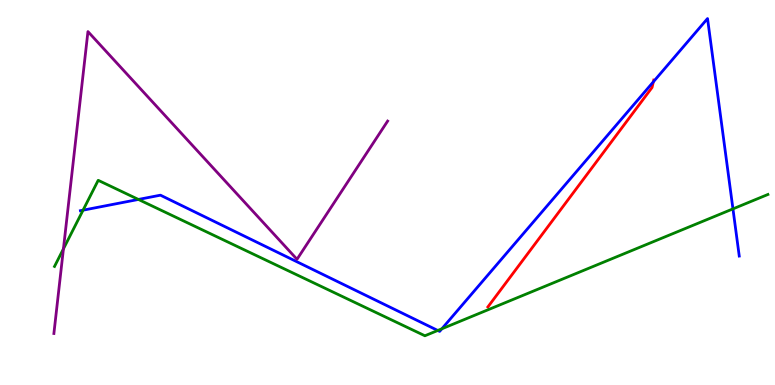[{'lines': ['blue', 'red'], 'intersections': [{'x': 8.43, 'y': 7.87}]}, {'lines': ['green', 'red'], 'intersections': []}, {'lines': ['purple', 'red'], 'intersections': []}, {'lines': ['blue', 'green'], 'intersections': [{'x': 1.07, 'y': 4.54}, {'x': 1.79, 'y': 4.82}, {'x': 5.65, 'y': 1.42}, {'x': 5.7, 'y': 1.46}, {'x': 9.46, 'y': 4.57}]}, {'lines': ['blue', 'purple'], 'intersections': []}, {'lines': ['green', 'purple'], 'intersections': [{'x': 0.819, 'y': 3.54}]}]